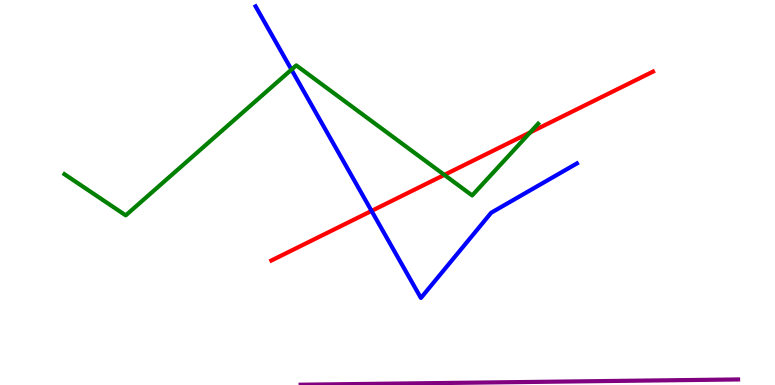[{'lines': ['blue', 'red'], 'intersections': [{'x': 4.79, 'y': 4.52}]}, {'lines': ['green', 'red'], 'intersections': [{'x': 5.73, 'y': 5.46}, {'x': 6.84, 'y': 6.56}]}, {'lines': ['purple', 'red'], 'intersections': []}, {'lines': ['blue', 'green'], 'intersections': [{'x': 3.76, 'y': 8.19}]}, {'lines': ['blue', 'purple'], 'intersections': []}, {'lines': ['green', 'purple'], 'intersections': []}]